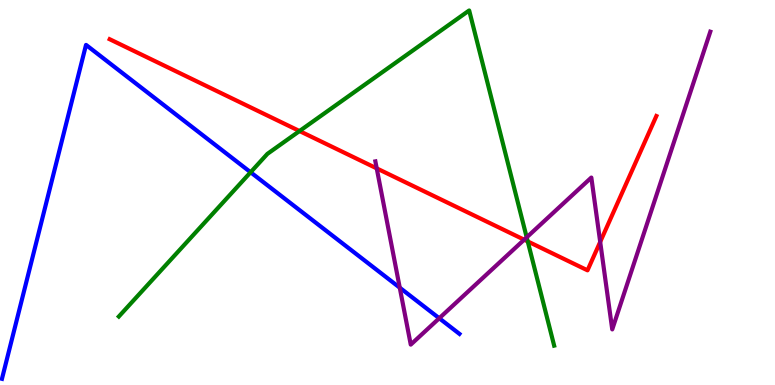[{'lines': ['blue', 'red'], 'intersections': []}, {'lines': ['green', 'red'], 'intersections': [{'x': 3.86, 'y': 6.6}, {'x': 6.81, 'y': 3.73}]}, {'lines': ['purple', 'red'], 'intersections': [{'x': 4.86, 'y': 5.63}, {'x': 6.76, 'y': 3.77}, {'x': 7.74, 'y': 3.72}]}, {'lines': ['blue', 'green'], 'intersections': [{'x': 3.23, 'y': 5.53}]}, {'lines': ['blue', 'purple'], 'intersections': [{'x': 5.16, 'y': 2.53}, {'x': 5.67, 'y': 1.73}]}, {'lines': ['green', 'purple'], 'intersections': [{'x': 6.8, 'y': 3.83}]}]